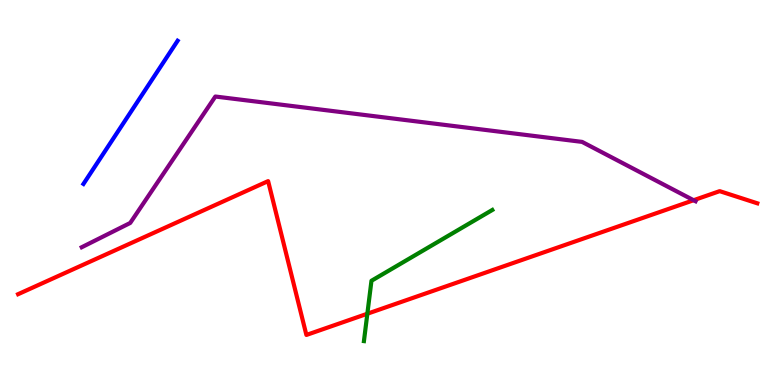[{'lines': ['blue', 'red'], 'intersections': []}, {'lines': ['green', 'red'], 'intersections': [{'x': 4.74, 'y': 1.85}]}, {'lines': ['purple', 'red'], 'intersections': [{'x': 8.95, 'y': 4.8}]}, {'lines': ['blue', 'green'], 'intersections': []}, {'lines': ['blue', 'purple'], 'intersections': []}, {'lines': ['green', 'purple'], 'intersections': []}]